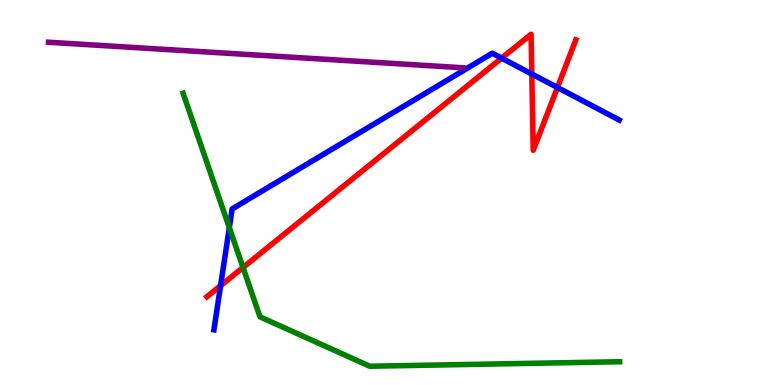[{'lines': ['blue', 'red'], 'intersections': [{'x': 2.85, 'y': 2.58}, {'x': 6.47, 'y': 8.49}, {'x': 6.86, 'y': 8.08}, {'x': 7.19, 'y': 7.73}]}, {'lines': ['green', 'red'], 'intersections': [{'x': 3.14, 'y': 3.05}]}, {'lines': ['purple', 'red'], 'intersections': []}, {'lines': ['blue', 'green'], 'intersections': [{'x': 2.96, 'y': 4.09}]}, {'lines': ['blue', 'purple'], 'intersections': []}, {'lines': ['green', 'purple'], 'intersections': []}]